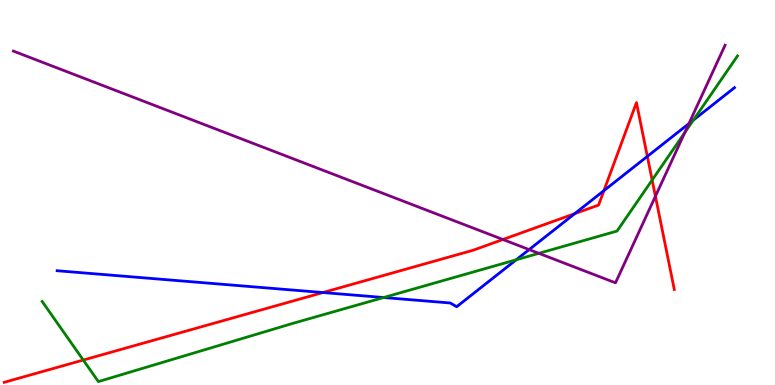[{'lines': ['blue', 'red'], 'intersections': [{'x': 4.17, 'y': 2.4}, {'x': 7.42, 'y': 4.45}, {'x': 7.79, 'y': 5.05}, {'x': 8.35, 'y': 5.94}]}, {'lines': ['green', 'red'], 'intersections': [{'x': 1.07, 'y': 0.648}, {'x': 8.41, 'y': 5.32}]}, {'lines': ['purple', 'red'], 'intersections': [{'x': 6.49, 'y': 3.78}, {'x': 8.46, 'y': 4.9}]}, {'lines': ['blue', 'green'], 'intersections': [{'x': 4.95, 'y': 2.27}, {'x': 6.66, 'y': 3.25}, {'x': 8.95, 'y': 6.88}]}, {'lines': ['blue', 'purple'], 'intersections': [{'x': 6.83, 'y': 3.52}, {'x': 8.89, 'y': 6.79}]}, {'lines': ['green', 'purple'], 'intersections': [{'x': 6.95, 'y': 3.42}, {'x': 8.84, 'y': 6.56}]}]